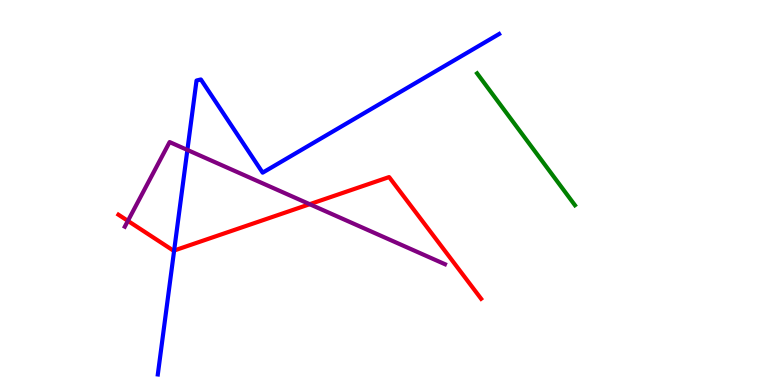[{'lines': ['blue', 'red'], 'intersections': [{'x': 2.25, 'y': 3.49}]}, {'lines': ['green', 'red'], 'intersections': []}, {'lines': ['purple', 'red'], 'intersections': [{'x': 1.65, 'y': 4.26}, {'x': 4.0, 'y': 4.7}]}, {'lines': ['blue', 'green'], 'intersections': []}, {'lines': ['blue', 'purple'], 'intersections': [{'x': 2.42, 'y': 6.11}]}, {'lines': ['green', 'purple'], 'intersections': []}]